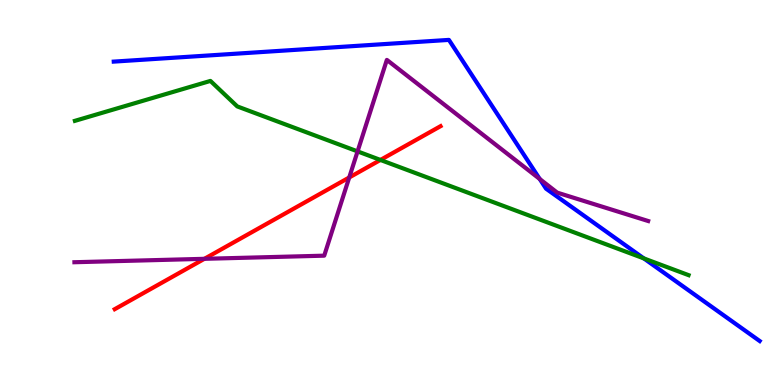[{'lines': ['blue', 'red'], 'intersections': []}, {'lines': ['green', 'red'], 'intersections': [{'x': 4.91, 'y': 5.85}]}, {'lines': ['purple', 'red'], 'intersections': [{'x': 2.64, 'y': 3.28}, {'x': 4.51, 'y': 5.39}]}, {'lines': ['blue', 'green'], 'intersections': [{'x': 8.31, 'y': 3.29}]}, {'lines': ['blue', 'purple'], 'intersections': [{'x': 6.96, 'y': 5.35}]}, {'lines': ['green', 'purple'], 'intersections': [{'x': 4.61, 'y': 6.07}]}]